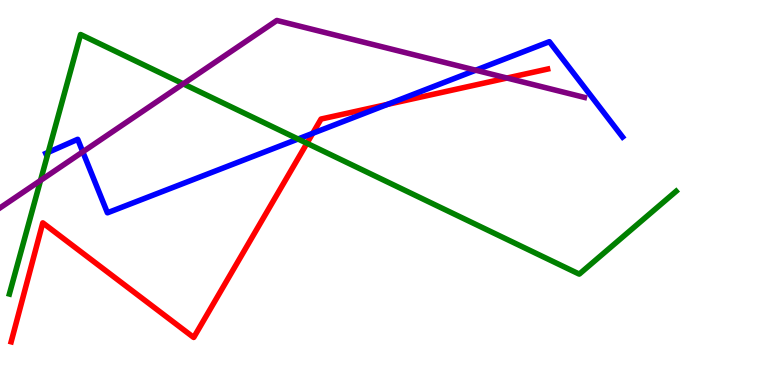[{'lines': ['blue', 'red'], 'intersections': [{'x': 4.04, 'y': 6.54}, {'x': 5.0, 'y': 7.29}]}, {'lines': ['green', 'red'], 'intersections': [{'x': 3.96, 'y': 6.28}]}, {'lines': ['purple', 'red'], 'intersections': [{'x': 6.54, 'y': 7.97}]}, {'lines': ['blue', 'green'], 'intersections': [{'x': 0.622, 'y': 6.04}, {'x': 3.85, 'y': 6.39}]}, {'lines': ['blue', 'purple'], 'intersections': [{'x': 1.07, 'y': 6.06}, {'x': 6.14, 'y': 8.18}]}, {'lines': ['green', 'purple'], 'intersections': [{'x': 0.523, 'y': 5.31}, {'x': 2.36, 'y': 7.82}]}]